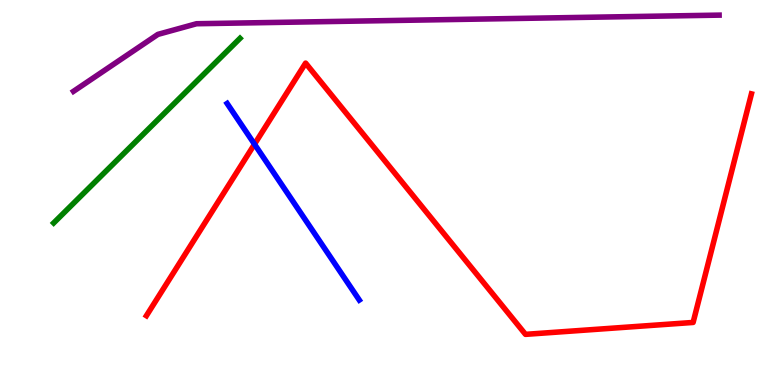[{'lines': ['blue', 'red'], 'intersections': [{'x': 3.28, 'y': 6.25}]}, {'lines': ['green', 'red'], 'intersections': []}, {'lines': ['purple', 'red'], 'intersections': []}, {'lines': ['blue', 'green'], 'intersections': []}, {'lines': ['blue', 'purple'], 'intersections': []}, {'lines': ['green', 'purple'], 'intersections': []}]